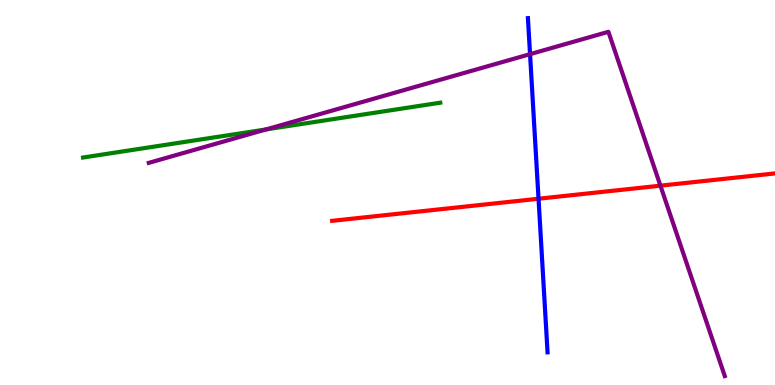[{'lines': ['blue', 'red'], 'intersections': [{'x': 6.95, 'y': 4.84}]}, {'lines': ['green', 'red'], 'intersections': []}, {'lines': ['purple', 'red'], 'intersections': [{'x': 8.52, 'y': 5.18}]}, {'lines': ['blue', 'green'], 'intersections': []}, {'lines': ['blue', 'purple'], 'intersections': [{'x': 6.84, 'y': 8.59}]}, {'lines': ['green', 'purple'], 'intersections': [{'x': 3.43, 'y': 6.64}]}]